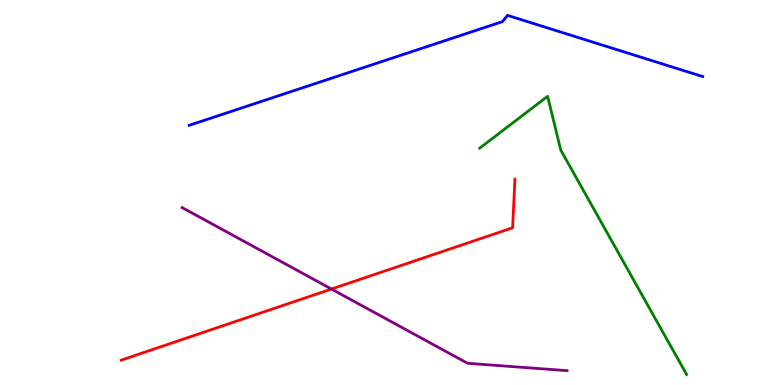[{'lines': ['blue', 'red'], 'intersections': []}, {'lines': ['green', 'red'], 'intersections': []}, {'lines': ['purple', 'red'], 'intersections': [{'x': 4.28, 'y': 2.49}]}, {'lines': ['blue', 'green'], 'intersections': []}, {'lines': ['blue', 'purple'], 'intersections': []}, {'lines': ['green', 'purple'], 'intersections': []}]